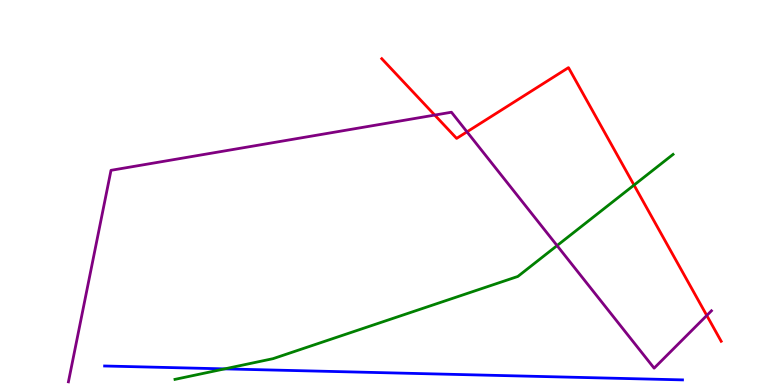[{'lines': ['blue', 'red'], 'intersections': []}, {'lines': ['green', 'red'], 'intersections': [{'x': 8.18, 'y': 5.19}]}, {'lines': ['purple', 'red'], 'intersections': [{'x': 5.61, 'y': 7.01}, {'x': 6.03, 'y': 6.58}, {'x': 9.12, 'y': 1.81}]}, {'lines': ['blue', 'green'], 'intersections': [{'x': 2.9, 'y': 0.419}]}, {'lines': ['blue', 'purple'], 'intersections': []}, {'lines': ['green', 'purple'], 'intersections': [{'x': 7.19, 'y': 3.62}]}]